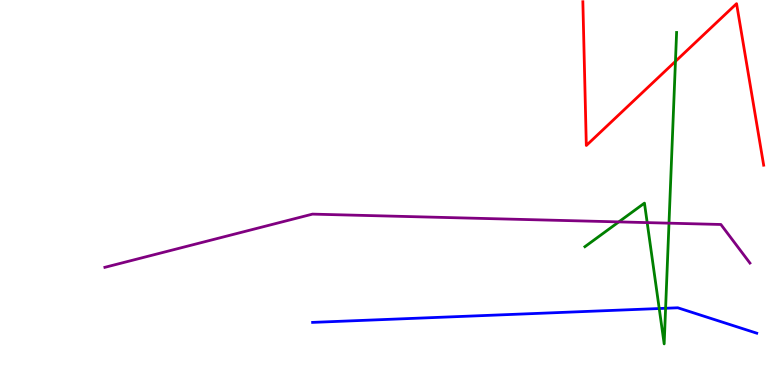[{'lines': ['blue', 'red'], 'intersections': []}, {'lines': ['green', 'red'], 'intersections': [{'x': 8.72, 'y': 8.41}]}, {'lines': ['purple', 'red'], 'intersections': []}, {'lines': ['blue', 'green'], 'intersections': [{'x': 8.51, 'y': 1.99}, {'x': 8.59, 'y': 1.99}]}, {'lines': ['blue', 'purple'], 'intersections': []}, {'lines': ['green', 'purple'], 'intersections': [{'x': 7.98, 'y': 4.24}, {'x': 8.35, 'y': 4.22}, {'x': 8.63, 'y': 4.2}]}]